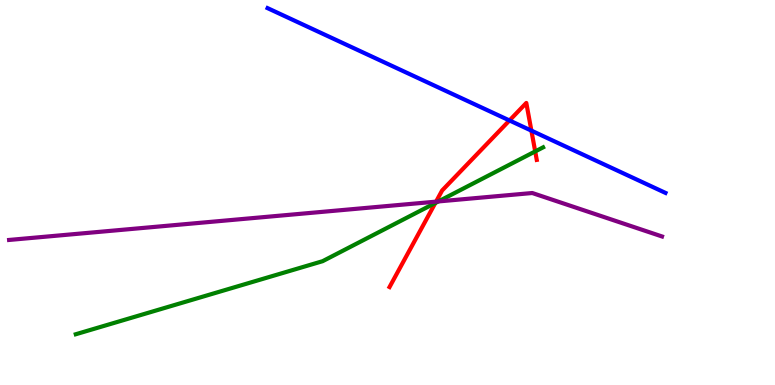[{'lines': ['blue', 'red'], 'intersections': [{'x': 6.57, 'y': 6.87}, {'x': 6.86, 'y': 6.61}]}, {'lines': ['green', 'red'], 'intersections': [{'x': 5.62, 'y': 4.73}, {'x': 6.91, 'y': 6.07}]}, {'lines': ['purple', 'red'], 'intersections': [{'x': 5.63, 'y': 4.76}]}, {'lines': ['blue', 'green'], 'intersections': []}, {'lines': ['blue', 'purple'], 'intersections': []}, {'lines': ['green', 'purple'], 'intersections': [{'x': 5.66, 'y': 4.77}]}]